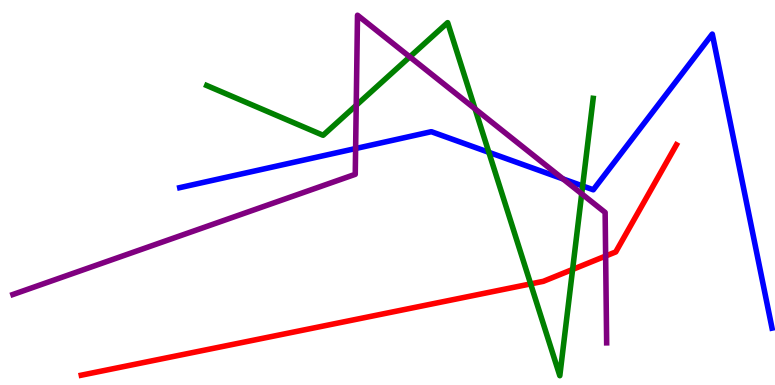[{'lines': ['blue', 'red'], 'intersections': []}, {'lines': ['green', 'red'], 'intersections': [{'x': 6.85, 'y': 2.63}, {'x': 7.39, 'y': 3.0}]}, {'lines': ['purple', 'red'], 'intersections': [{'x': 7.81, 'y': 3.35}]}, {'lines': ['blue', 'green'], 'intersections': [{'x': 6.31, 'y': 6.04}, {'x': 7.52, 'y': 5.17}]}, {'lines': ['blue', 'purple'], 'intersections': [{'x': 4.59, 'y': 6.14}, {'x': 7.26, 'y': 5.35}]}, {'lines': ['green', 'purple'], 'intersections': [{'x': 4.6, 'y': 7.26}, {'x': 5.29, 'y': 8.52}, {'x': 6.13, 'y': 7.17}, {'x': 7.51, 'y': 4.97}]}]